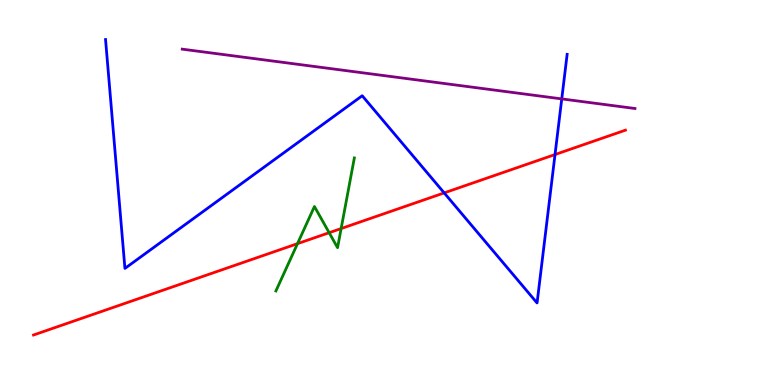[{'lines': ['blue', 'red'], 'intersections': [{'x': 5.73, 'y': 4.99}, {'x': 7.16, 'y': 5.99}]}, {'lines': ['green', 'red'], 'intersections': [{'x': 3.84, 'y': 3.67}, {'x': 4.25, 'y': 3.96}, {'x': 4.4, 'y': 4.06}]}, {'lines': ['purple', 'red'], 'intersections': []}, {'lines': ['blue', 'green'], 'intersections': []}, {'lines': ['blue', 'purple'], 'intersections': [{'x': 7.25, 'y': 7.43}]}, {'lines': ['green', 'purple'], 'intersections': []}]